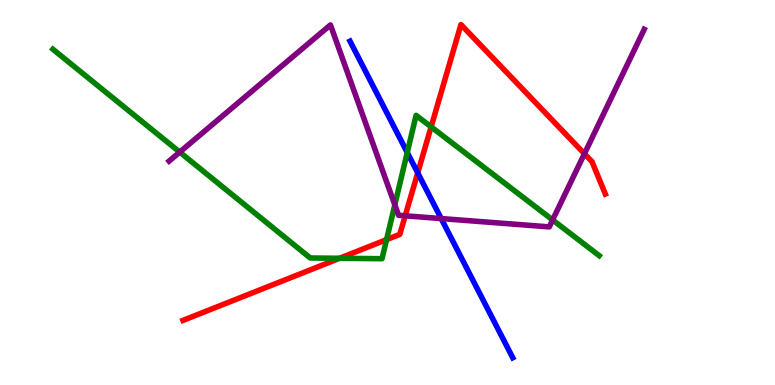[{'lines': ['blue', 'red'], 'intersections': [{'x': 5.39, 'y': 5.51}]}, {'lines': ['green', 'red'], 'intersections': [{'x': 4.38, 'y': 3.29}, {'x': 4.99, 'y': 3.78}, {'x': 5.56, 'y': 6.7}]}, {'lines': ['purple', 'red'], 'intersections': [{'x': 5.23, 'y': 4.39}, {'x': 7.54, 'y': 6.01}]}, {'lines': ['blue', 'green'], 'intersections': [{'x': 5.25, 'y': 6.04}]}, {'lines': ['blue', 'purple'], 'intersections': [{'x': 5.69, 'y': 4.32}]}, {'lines': ['green', 'purple'], 'intersections': [{'x': 2.32, 'y': 6.05}, {'x': 5.09, 'y': 4.68}, {'x': 7.13, 'y': 4.29}]}]